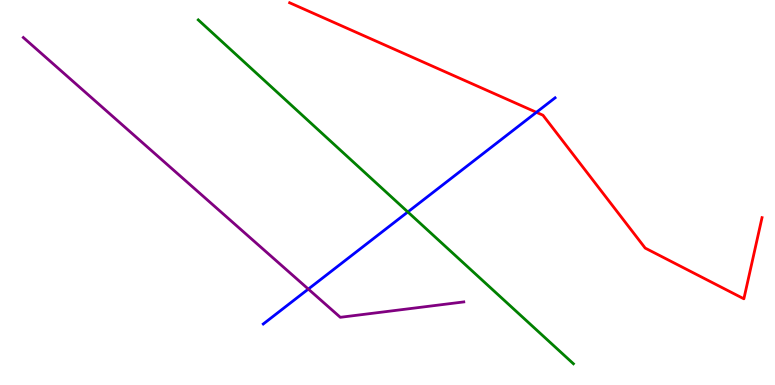[{'lines': ['blue', 'red'], 'intersections': [{'x': 6.92, 'y': 7.08}]}, {'lines': ['green', 'red'], 'intersections': []}, {'lines': ['purple', 'red'], 'intersections': []}, {'lines': ['blue', 'green'], 'intersections': [{'x': 5.26, 'y': 4.49}]}, {'lines': ['blue', 'purple'], 'intersections': [{'x': 3.98, 'y': 2.49}]}, {'lines': ['green', 'purple'], 'intersections': []}]